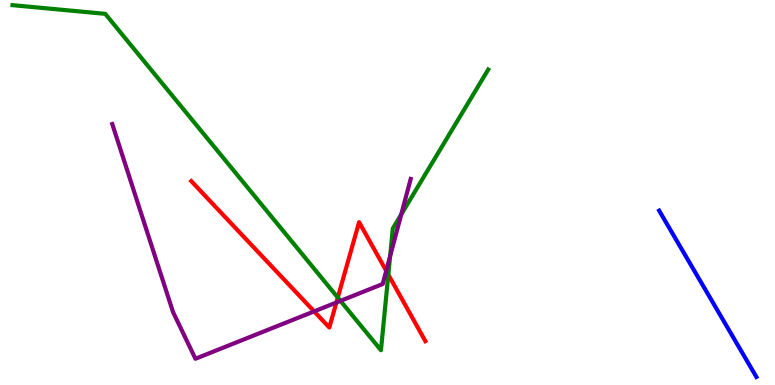[{'lines': ['blue', 'red'], 'intersections': []}, {'lines': ['green', 'red'], 'intersections': [{'x': 4.36, 'y': 2.27}, {'x': 5.01, 'y': 2.87}]}, {'lines': ['purple', 'red'], 'intersections': [{'x': 4.05, 'y': 1.91}, {'x': 4.34, 'y': 2.14}, {'x': 4.98, 'y': 2.97}]}, {'lines': ['blue', 'green'], 'intersections': []}, {'lines': ['blue', 'purple'], 'intersections': []}, {'lines': ['green', 'purple'], 'intersections': [{'x': 4.39, 'y': 2.19}, {'x': 5.03, 'y': 3.34}, {'x': 5.18, 'y': 4.43}]}]